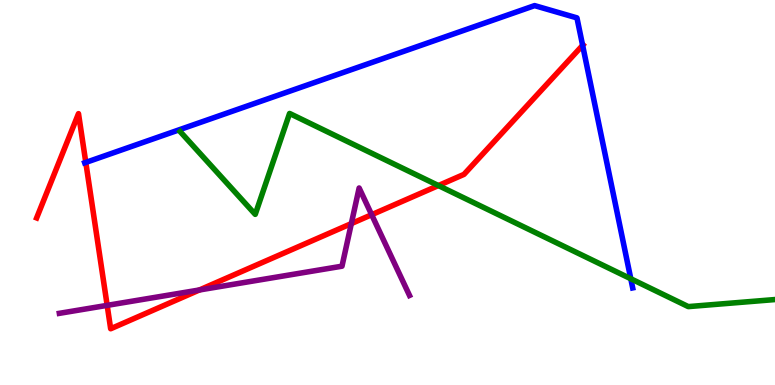[{'lines': ['blue', 'red'], 'intersections': [{'x': 1.11, 'y': 5.78}, {'x': 7.52, 'y': 8.82}]}, {'lines': ['green', 'red'], 'intersections': [{'x': 5.66, 'y': 5.18}]}, {'lines': ['purple', 'red'], 'intersections': [{'x': 1.38, 'y': 2.07}, {'x': 2.57, 'y': 2.47}, {'x': 4.53, 'y': 4.19}, {'x': 4.8, 'y': 4.42}]}, {'lines': ['blue', 'green'], 'intersections': [{'x': 8.14, 'y': 2.76}]}, {'lines': ['blue', 'purple'], 'intersections': []}, {'lines': ['green', 'purple'], 'intersections': []}]